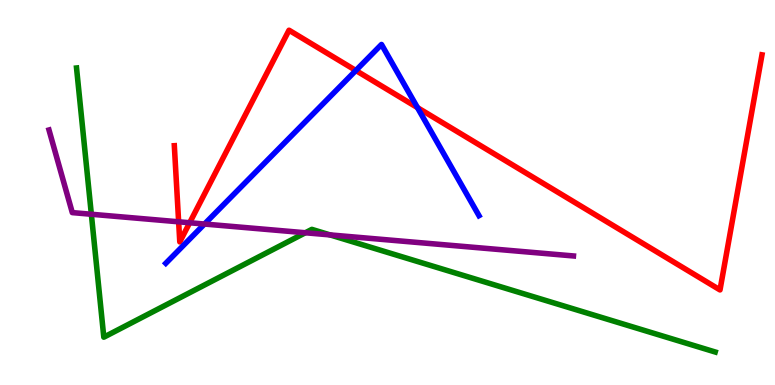[{'lines': ['blue', 'red'], 'intersections': [{'x': 4.59, 'y': 8.17}, {'x': 5.39, 'y': 7.2}]}, {'lines': ['green', 'red'], 'intersections': []}, {'lines': ['purple', 'red'], 'intersections': [{'x': 2.31, 'y': 4.24}, {'x': 2.45, 'y': 4.21}]}, {'lines': ['blue', 'green'], 'intersections': []}, {'lines': ['blue', 'purple'], 'intersections': [{'x': 2.64, 'y': 4.18}]}, {'lines': ['green', 'purple'], 'intersections': [{'x': 1.18, 'y': 4.44}, {'x': 3.94, 'y': 3.95}, {'x': 4.26, 'y': 3.9}]}]